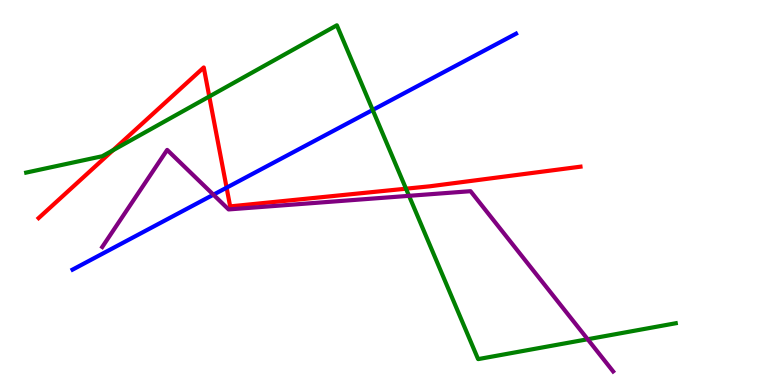[{'lines': ['blue', 'red'], 'intersections': [{'x': 2.92, 'y': 5.13}]}, {'lines': ['green', 'red'], 'intersections': [{'x': 1.46, 'y': 6.1}, {'x': 2.7, 'y': 7.49}, {'x': 5.24, 'y': 5.1}]}, {'lines': ['purple', 'red'], 'intersections': []}, {'lines': ['blue', 'green'], 'intersections': [{'x': 4.81, 'y': 7.14}]}, {'lines': ['blue', 'purple'], 'intersections': [{'x': 2.75, 'y': 4.94}]}, {'lines': ['green', 'purple'], 'intersections': [{'x': 5.28, 'y': 4.91}, {'x': 7.58, 'y': 1.19}]}]